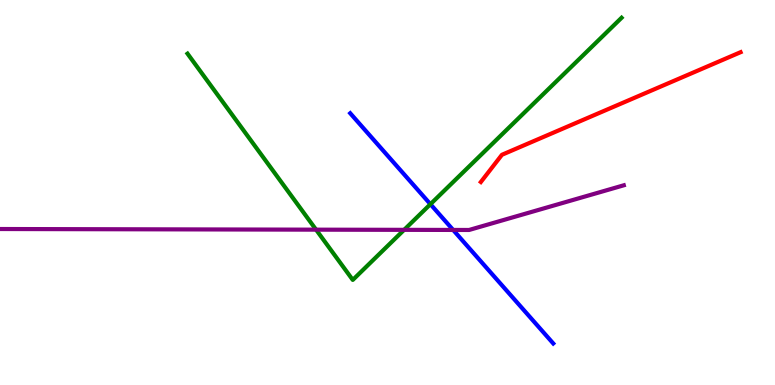[{'lines': ['blue', 'red'], 'intersections': []}, {'lines': ['green', 'red'], 'intersections': []}, {'lines': ['purple', 'red'], 'intersections': []}, {'lines': ['blue', 'green'], 'intersections': [{'x': 5.55, 'y': 4.7}]}, {'lines': ['blue', 'purple'], 'intersections': [{'x': 5.85, 'y': 4.03}]}, {'lines': ['green', 'purple'], 'intersections': [{'x': 4.08, 'y': 4.03}, {'x': 5.21, 'y': 4.03}]}]